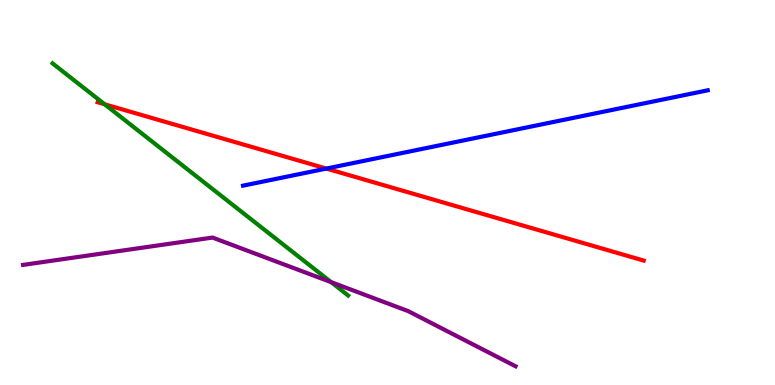[{'lines': ['blue', 'red'], 'intersections': [{'x': 4.21, 'y': 5.62}]}, {'lines': ['green', 'red'], 'intersections': [{'x': 1.35, 'y': 7.29}]}, {'lines': ['purple', 'red'], 'intersections': []}, {'lines': ['blue', 'green'], 'intersections': []}, {'lines': ['blue', 'purple'], 'intersections': []}, {'lines': ['green', 'purple'], 'intersections': [{'x': 4.27, 'y': 2.67}]}]